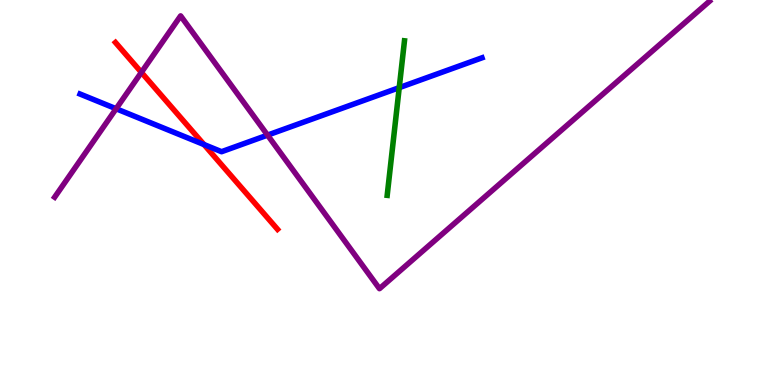[{'lines': ['blue', 'red'], 'intersections': [{'x': 2.63, 'y': 6.25}]}, {'lines': ['green', 'red'], 'intersections': []}, {'lines': ['purple', 'red'], 'intersections': [{'x': 1.82, 'y': 8.12}]}, {'lines': ['blue', 'green'], 'intersections': [{'x': 5.15, 'y': 7.72}]}, {'lines': ['blue', 'purple'], 'intersections': [{'x': 1.5, 'y': 7.18}, {'x': 3.45, 'y': 6.49}]}, {'lines': ['green', 'purple'], 'intersections': []}]